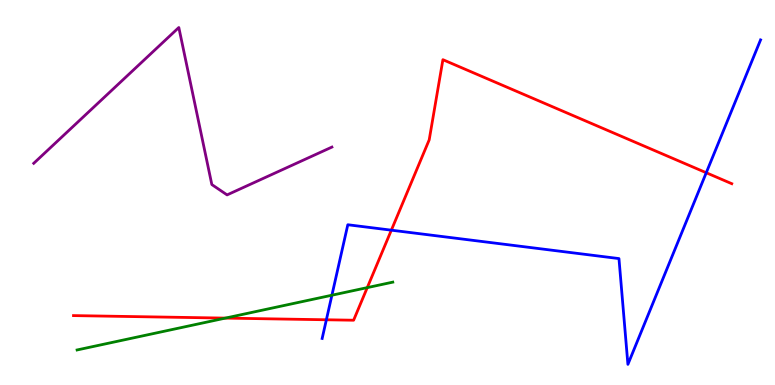[{'lines': ['blue', 'red'], 'intersections': [{'x': 4.21, 'y': 1.69}, {'x': 5.05, 'y': 4.02}, {'x': 9.11, 'y': 5.51}]}, {'lines': ['green', 'red'], 'intersections': [{'x': 2.91, 'y': 1.74}, {'x': 4.74, 'y': 2.53}]}, {'lines': ['purple', 'red'], 'intersections': []}, {'lines': ['blue', 'green'], 'intersections': [{'x': 4.28, 'y': 2.33}]}, {'lines': ['blue', 'purple'], 'intersections': []}, {'lines': ['green', 'purple'], 'intersections': []}]